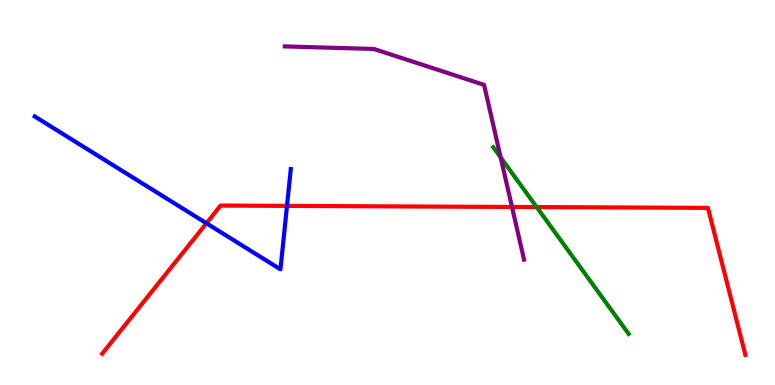[{'lines': ['blue', 'red'], 'intersections': [{'x': 2.66, 'y': 4.2}, {'x': 3.7, 'y': 4.65}]}, {'lines': ['green', 'red'], 'intersections': [{'x': 6.92, 'y': 4.62}]}, {'lines': ['purple', 'red'], 'intersections': [{'x': 6.61, 'y': 4.62}]}, {'lines': ['blue', 'green'], 'intersections': []}, {'lines': ['blue', 'purple'], 'intersections': []}, {'lines': ['green', 'purple'], 'intersections': [{'x': 6.46, 'y': 5.91}]}]